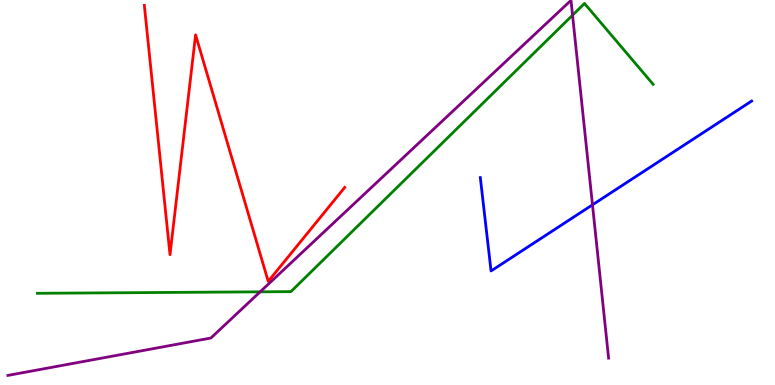[{'lines': ['blue', 'red'], 'intersections': []}, {'lines': ['green', 'red'], 'intersections': []}, {'lines': ['purple', 'red'], 'intersections': []}, {'lines': ['blue', 'green'], 'intersections': []}, {'lines': ['blue', 'purple'], 'intersections': [{'x': 7.64, 'y': 4.68}]}, {'lines': ['green', 'purple'], 'intersections': [{'x': 3.36, 'y': 2.42}, {'x': 7.39, 'y': 9.61}]}]